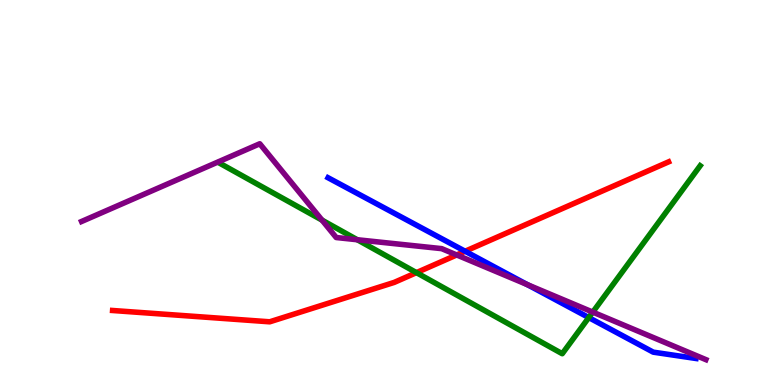[{'lines': ['blue', 'red'], 'intersections': [{'x': 6.0, 'y': 3.47}]}, {'lines': ['green', 'red'], 'intersections': [{'x': 5.37, 'y': 2.92}]}, {'lines': ['purple', 'red'], 'intersections': [{'x': 5.89, 'y': 3.38}]}, {'lines': ['blue', 'green'], 'intersections': [{'x': 7.6, 'y': 1.75}]}, {'lines': ['blue', 'purple'], 'intersections': [{'x': 6.8, 'y': 2.61}]}, {'lines': ['green', 'purple'], 'intersections': [{'x': 4.16, 'y': 4.28}, {'x': 4.61, 'y': 3.77}, {'x': 7.65, 'y': 1.89}]}]